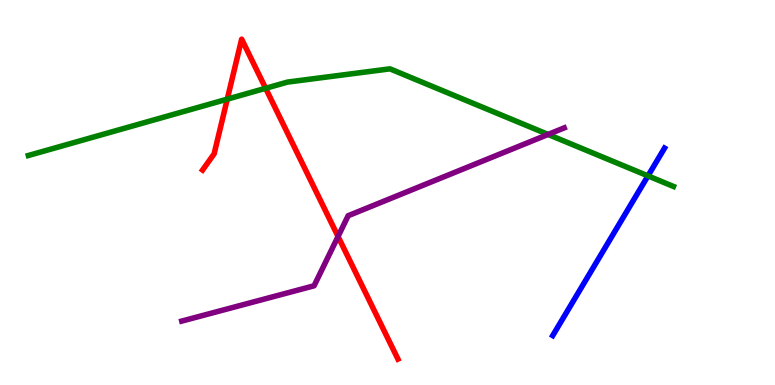[{'lines': ['blue', 'red'], 'intersections': []}, {'lines': ['green', 'red'], 'intersections': [{'x': 2.93, 'y': 7.42}, {'x': 3.43, 'y': 7.71}]}, {'lines': ['purple', 'red'], 'intersections': [{'x': 4.36, 'y': 3.86}]}, {'lines': ['blue', 'green'], 'intersections': [{'x': 8.36, 'y': 5.43}]}, {'lines': ['blue', 'purple'], 'intersections': []}, {'lines': ['green', 'purple'], 'intersections': [{'x': 7.07, 'y': 6.51}]}]